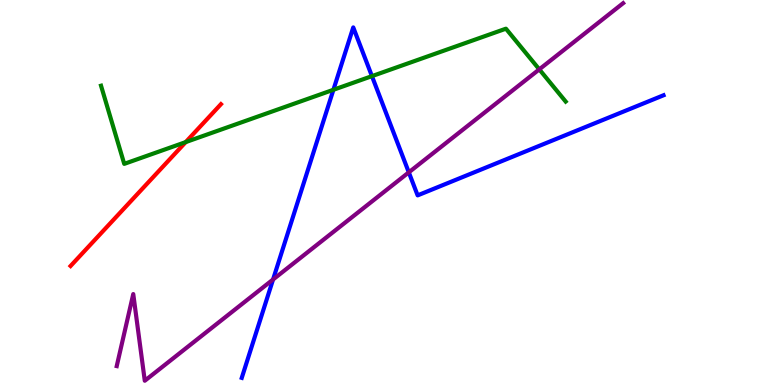[{'lines': ['blue', 'red'], 'intersections': []}, {'lines': ['green', 'red'], 'intersections': [{'x': 2.4, 'y': 6.31}]}, {'lines': ['purple', 'red'], 'intersections': []}, {'lines': ['blue', 'green'], 'intersections': [{'x': 4.3, 'y': 7.67}, {'x': 4.8, 'y': 8.02}]}, {'lines': ['blue', 'purple'], 'intersections': [{'x': 3.52, 'y': 2.74}, {'x': 5.27, 'y': 5.52}]}, {'lines': ['green', 'purple'], 'intersections': [{'x': 6.96, 'y': 8.2}]}]